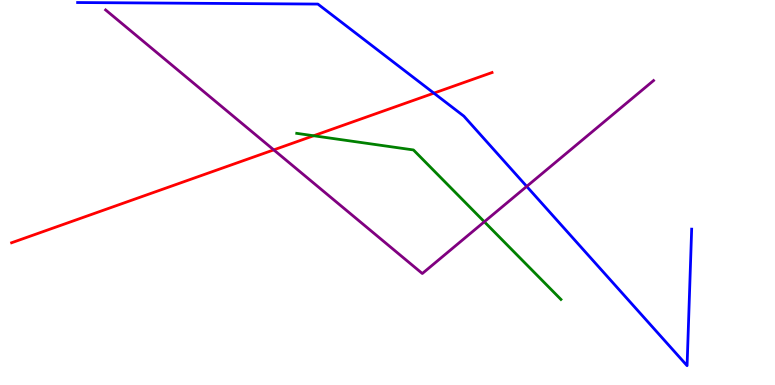[{'lines': ['blue', 'red'], 'intersections': [{'x': 5.6, 'y': 7.58}]}, {'lines': ['green', 'red'], 'intersections': [{'x': 4.05, 'y': 6.47}]}, {'lines': ['purple', 'red'], 'intersections': [{'x': 3.53, 'y': 6.11}]}, {'lines': ['blue', 'green'], 'intersections': []}, {'lines': ['blue', 'purple'], 'intersections': [{'x': 6.8, 'y': 5.16}]}, {'lines': ['green', 'purple'], 'intersections': [{'x': 6.25, 'y': 4.24}]}]